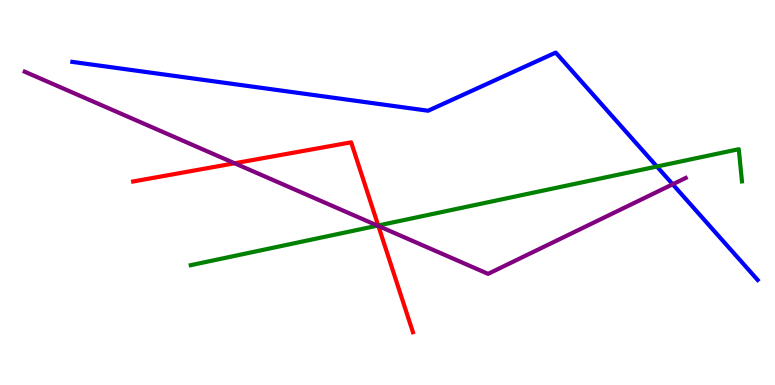[{'lines': ['blue', 'red'], 'intersections': []}, {'lines': ['green', 'red'], 'intersections': [{'x': 4.88, 'y': 4.14}]}, {'lines': ['purple', 'red'], 'intersections': [{'x': 3.03, 'y': 5.76}, {'x': 4.88, 'y': 4.13}]}, {'lines': ['blue', 'green'], 'intersections': [{'x': 8.48, 'y': 5.67}]}, {'lines': ['blue', 'purple'], 'intersections': [{'x': 8.68, 'y': 5.21}]}, {'lines': ['green', 'purple'], 'intersections': [{'x': 4.87, 'y': 4.14}]}]